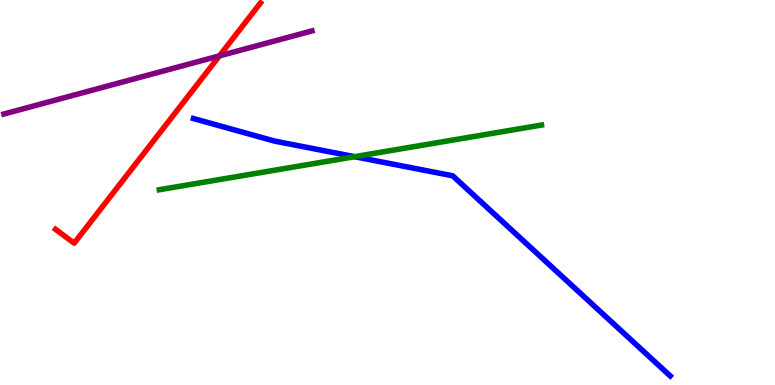[{'lines': ['blue', 'red'], 'intersections': []}, {'lines': ['green', 'red'], 'intersections': []}, {'lines': ['purple', 'red'], 'intersections': [{'x': 2.83, 'y': 8.55}]}, {'lines': ['blue', 'green'], 'intersections': [{'x': 4.58, 'y': 5.93}]}, {'lines': ['blue', 'purple'], 'intersections': []}, {'lines': ['green', 'purple'], 'intersections': []}]